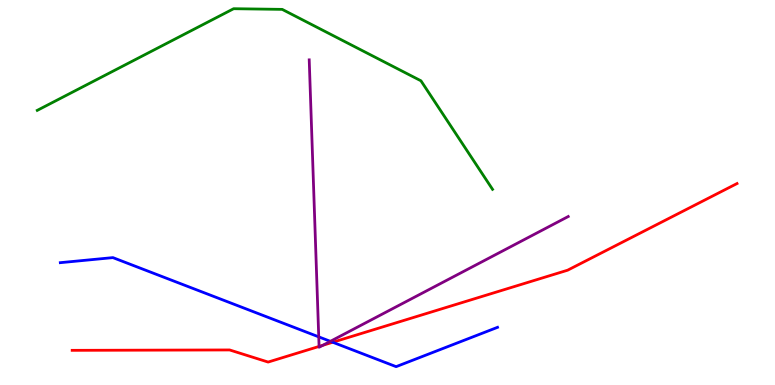[{'lines': ['blue', 'red'], 'intersections': [{'x': 4.29, 'y': 1.11}]}, {'lines': ['green', 'red'], 'intersections': []}, {'lines': ['purple', 'red'], 'intersections': [{'x': 4.12, 'y': 1.0}, {'x': 4.17, 'y': 1.03}]}, {'lines': ['blue', 'green'], 'intersections': []}, {'lines': ['blue', 'purple'], 'intersections': [{'x': 4.11, 'y': 1.25}, {'x': 4.26, 'y': 1.13}]}, {'lines': ['green', 'purple'], 'intersections': []}]